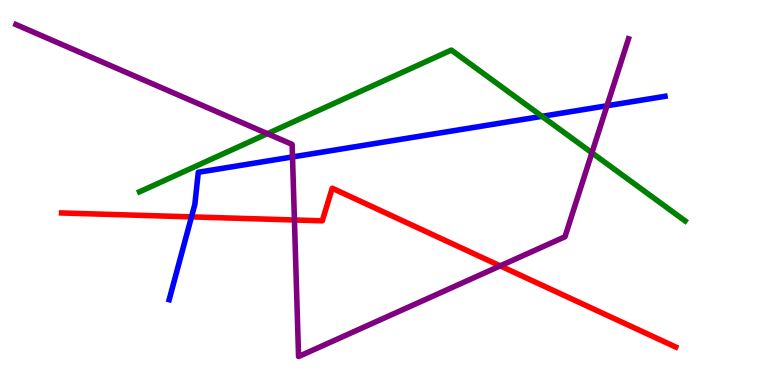[{'lines': ['blue', 'red'], 'intersections': [{'x': 2.47, 'y': 4.37}]}, {'lines': ['green', 'red'], 'intersections': []}, {'lines': ['purple', 'red'], 'intersections': [{'x': 3.8, 'y': 4.29}, {'x': 6.45, 'y': 3.09}]}, {'lines': ['blue', 'green'], 'intersections': [{'x': 6.99, 'y': 6.98}]}, {'lines': ['blue', 'purple'], 'intersections': [{'x': 3.77, 'y': 5.92}, {'x': 7.83, 'y': 7.25}]}, {'lines': ['green', 'purple'], 'intersections': [{'x': 3.45, 'y': 6.53}, {'x': 7.64, 'y': 6.03}]}]